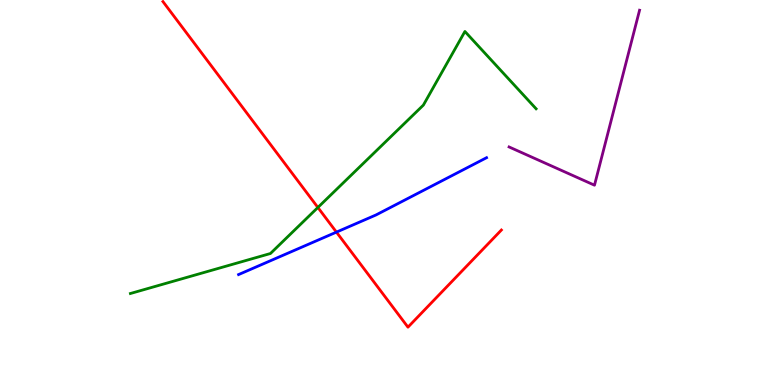[{'lines': ['blue', 'red'], 'intersections': [{'x': 4.34, 'y': 3.97}]}, {'lines': ['green', 'red'], 'intersections': [{'x': 4.1, 'y': 4.61}]}, {'lines': ['purple', 'red'], 'intersections': []}, {'lines': ['blue', 'green'], 'intersections': []}, {'lines': ['blue', 'purple'], 'intersections': []}, {'lines': ['green', 'purple'], 'intersections': []}]